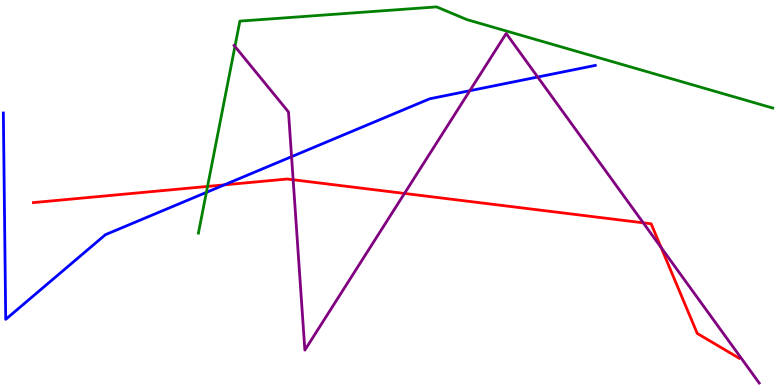[{'lines': ['blue', 'red'], 'intersections': [{'x': 2.89, 'y': 5.2}]}, {'lines': ['green', 'red'], 'intersections': [{'x': 2.68, 'y': 5.16}]}, {'lines': ['purple', 'red'], 'intersections': [{'x': 3.78, 'y': 5.33}, {'x': 5.22, 'y': 4.98}, {'x': 8.3, 'y': 4.21}, {'x': 8.53, 'y': 3.57}]}, {'lines': ['blue', 'green'], 'intersections': [{'x': 2.66, 'y': 5.0}]}, {'lines': ['blue', 'purple'], 'intersections': [{'x': 3.76, 'y': 5.93}, {'x': 6.06, 'y': 7.64}, {'x': 6.94, 'y': 8.0}]}, {'lines': ['green', 'purple'], 'intersections': [{'x': 3.03, 'y': 8.79}]}]